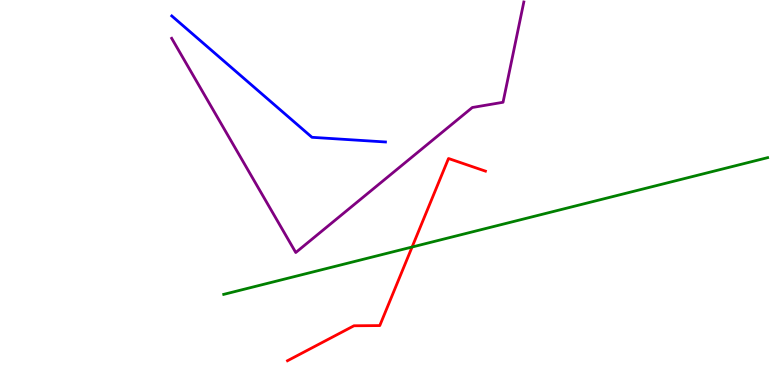[{'lines': ['blue', 'red'], 'intersections': []}, {'lines': ['green', 'red'], 'intersections': [{'x': 5.32, 'y': 3.58}]}, {'lines': ['purple', 'red'], 'intersections': []}, {'lines': ['blue', 'green'], 'intersections': []}, {'lines': ['blue', 'purple'], 'intersections': []}, {'lines': ['green', 'purple'], 'intersections': []}]